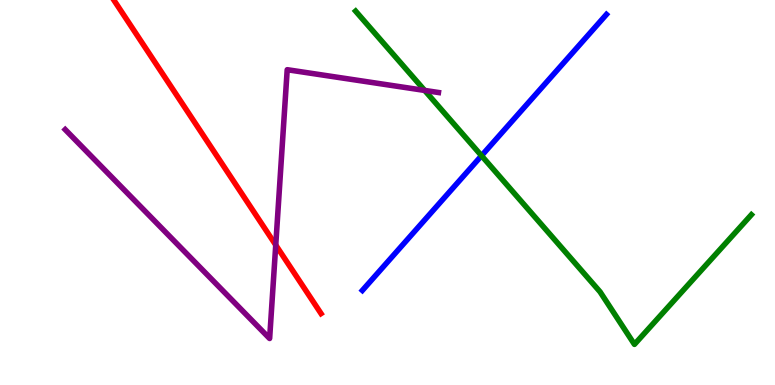[{'lines': ['blue', 'red'], 'intersections': []}, {'lines': ['green', 'red'], 'intersections': []}, {'lines': ['purple', 'red'], 'intersections': [{'x': 3.56, 'y': 3.64}]}, {'lines': ['blue', 'green'], 'intersections': [{'x': 6.21, 'y': 5.96}]}, {'lines': ['blue', 'purple'], 'intersections': []}, {'lines': ['green', 'purple'], 'intersections': [{'x': 5.48, 'y': 7.65}]}]